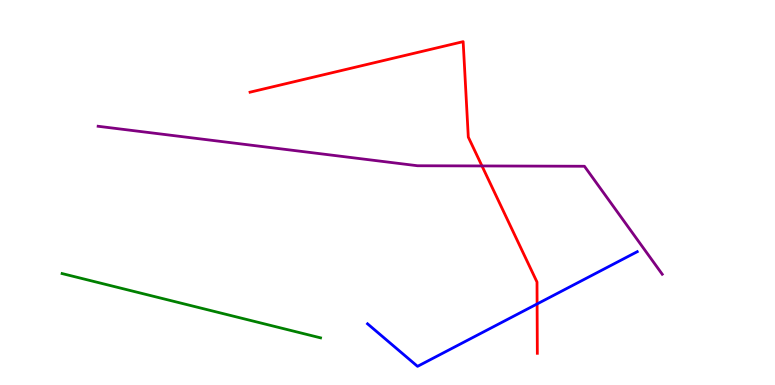[{'lines': ['blue', 'red'], 'intersections': [{'x': 6.93, 'y': 2.11}]}, {'lines': ['green', 'red'], 'intersections': []}, {'lines': ['purple', 'red'], 'intersections': [{'x': 6.22, 'y': 5.69}]}, {'lines': ['blue', 'green'], 'intersections': []}, {'lines': ['blue', 'purple'], 'intersections': []}, {'lines': ['green', 'purple'], 'intersections': []}]